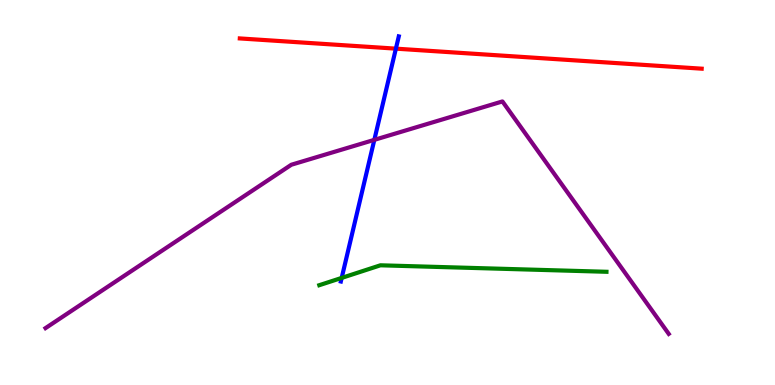[{'lines': ['blue', 'red'], 'intersections': [{'x': 5.11, 'y': 8.74}]}, {'lines': ['green', 'red'], 'intersections': []}, {'lines': ['purple', 'red'], 'intersections': []}, {'lines': ['blue', 'green'], 'intersections': [{'x': 4.41, 'y': 2.78}]}, {'lines': ['blue', 'purple'], 'intersections': [{'x': 4.83, 'y': 6.37}]}, {'lines': ['green', 'purple'], 'intersections': []}]